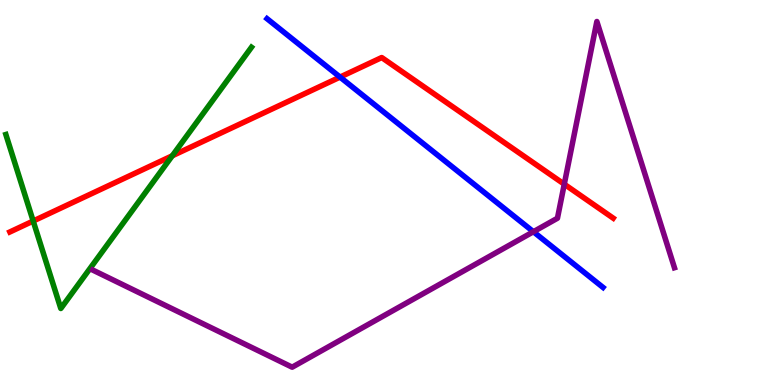[{'lines': ['blue', 'red'], 'intersections': [{'x': 4.39, 'y': 8.0}]}, {'lines': ['green', 'red'], 'intersections': [{'x': 0.428, 'y': 4.26}, {'x': 2.22, 'y': 5.95}]}, {'lines': ['purple', 'red'], 'intersections': [{'x': 7.28, 'y': 5.22}]}, {'lines': ['blue', 'green'], 'intersections': []}, {'lines': ['blue', 'purple'], 'intersections': [{'x': 6.88, 'y': 3.98}]}, {'lines': ['green', 'purple'], 'intersections': []}]